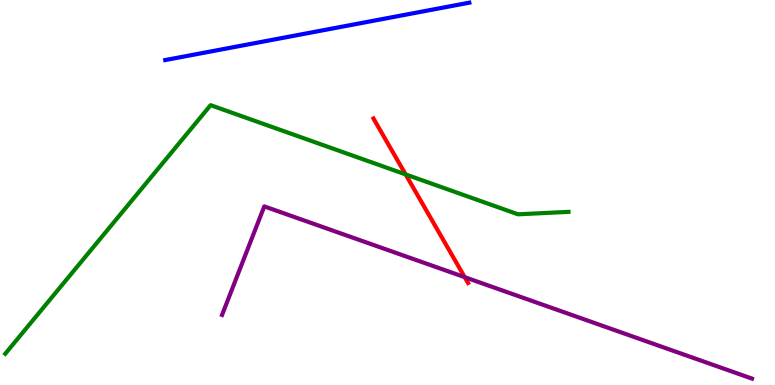[{'lines': ['blue', 'red'], 'intersections': []}, {'lines': ['green', 'red'], 'intersections': [{'x': 5.23, 'y': 5.47}]}, {'lines': ['purple', 'red'], 'intersections': [{'x': 6.0, 'y': 2.8}]}, {'lines': ['blue', 'green'], 'intersections': []}, {'lines': ['blue', 'purple'], 'intersections': []}, {'lines': ['green', 'purple'], 'intersections': []}]